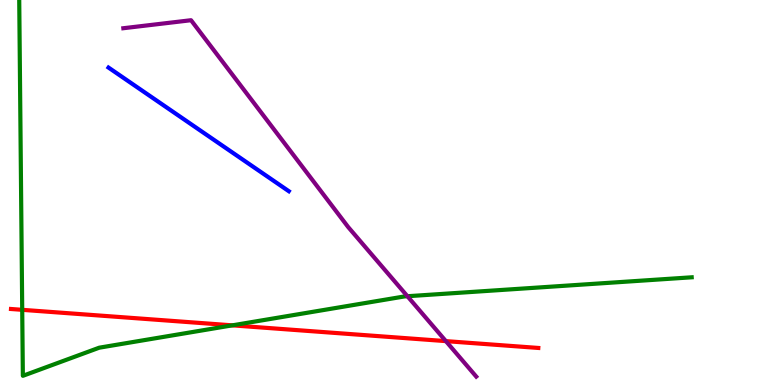[{'lines': ['blue', 'red'], 'intersections': []}, {'lines': ['green', 'red'], 'intersections': [{'x': 0.287, 'y': 1.95}, {'x': 3.0, 'y': 1.55}]}, {'lines': ['purple', 'red'], 'intersections': [{'x': 5.75, 'y': 1.14}]}, {'lines': ['blue', 'green'], 'intersections': []}, {'lines': ['blue', 'purple'], 'intersections': []}, {'lines': ['green', 'purple'], 'intersections': [{'x': 5.26, 'y': 2.31}]}]